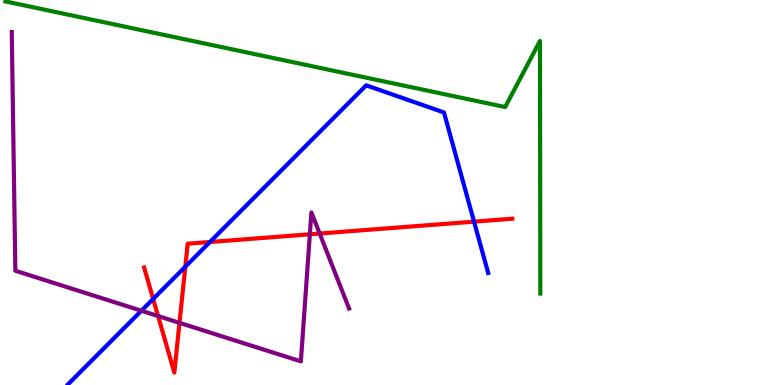[{'lines': ['blue', 'red'], 'intersections': [{'x': 1.98, 'y': 2.24}, {'x': 2.39, 'y': 3.07}, {'x': 2.71, 'y': 3.71}, {'x': 6.12, 'y': 4.24}]}, {'lines': ['green', 'red'], 'intersections': []}, {'lines': ['purple', 'red'], 'intersections': [{'x': 2.04, 'y': 1.79}, {'x': 2.32, 'y': 1.61}, {'x': 4.0, 'y': 3.91}, {'x': 4.12, 'y': 3.93}]}, {'lines': ['blue', 'green'], 'intersections': []}, {'lines': ['blue', 'purple'], 'intersections': [{'x': 1.82, 'y': 1.93}]}, {'lines': ['green', 'purple'], 'intersections': []}]